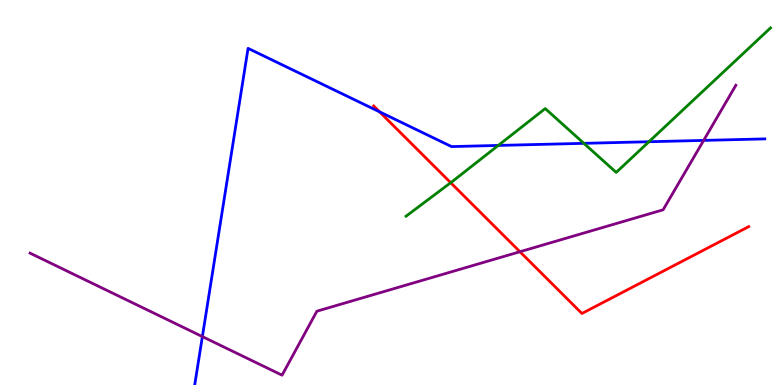[{'lines': ['blue', 'red'], 'intersections': [{'x': 4.9, 'y': 7.09}]}, {'lines': ['green', 'red'], 'intersections': [{'x': 5.82, 'y': 5.25}]}, {'lines': ['purple', 'red'], 'intersections': [{'x': 6.71, 'y': 3.46}]}, {'lines': ['blue', 'green'], 'intersections': [{'x': 6.43, 'y': 6.22}, {'x': 7.53, 'y': 6.28}, {'x': 8.37, 'y': 6.32}]}, {'lines': ['blue', 'purple'], 'intersections': [{'x': 2.61, 'y': 1.26}, {'x': 9.08, 'y': 6.35}]}, {'lines': ['green', 'purple'], 'intersections': []}]